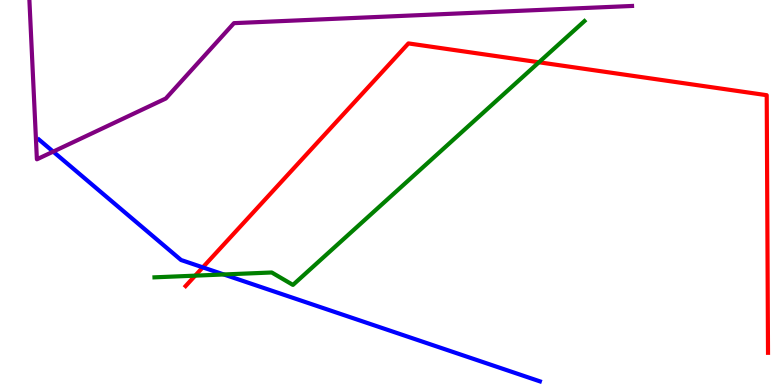[{'lines': ['blue', 'red'], 'intersections': [{'x': 2.62, 'y': 3.06}]}, {'lines': ['green', 'red'], 'intersections': [{'x': 2.52, 'y': 2.84}, {'x': 6.95, 'y': 8.38}]}, {'lines': ['purple', 'red'], 'intersections': []}, {'lines': ['blue', 'green'], 'intersections': [{'x': 2.89, 'y': 2.87}]}, {'lines': ['blue', 'purple'], 'intersections': [{'x': 0.686, 'y': 6.06}]}, {'lines': ['green', 'purple'], 'intersections': []}]